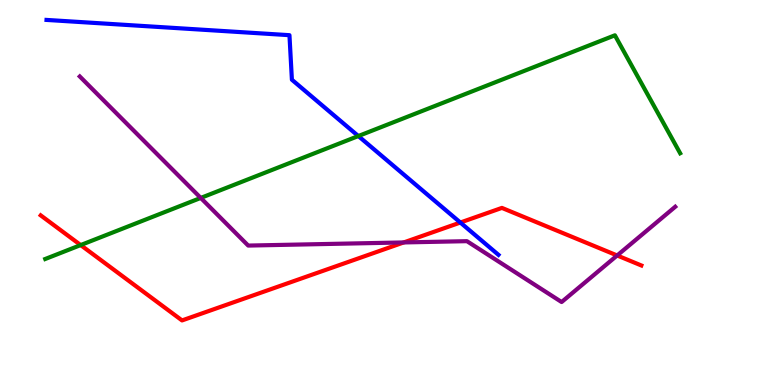[{'lines': ['blue', 'red'], 'intersections': [{'x': 5.94, 'y': 4.22}]}, {'lines': ['green', 'red'], 'intersections': [{'x': 1.04, 'y': 3.63}]}, {'lines': ['purple', 'red'], 'intersections': [{'x': 5.21, 'y': 3.7}, {'x': 7.96, 'y': 3.36}]}, {'lines': ['blue', 'green'], 'intersections': [{'x': 4.62, 'y': 6.47}]}, {'lines': ['blue', 'purple'], 'intersections': []}, {'lines': ['green', 'purple'], 'intersections': [{'x': 2.59, 'y': 4.86}]}]